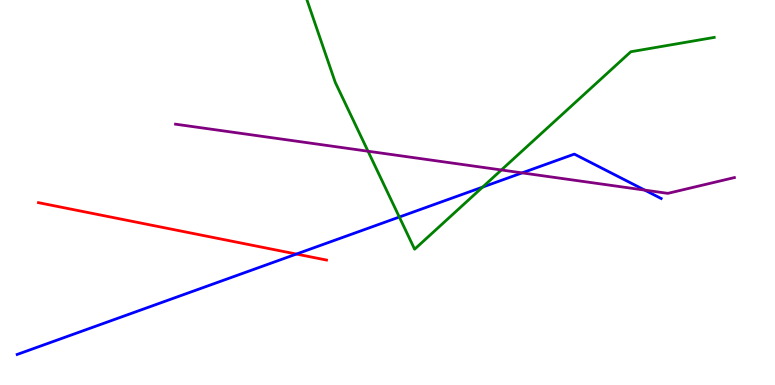[{'lines': ['blue', 'red'], 'intersections': [{'x': 3.82, 'y': 3.4}]}, {'lines': ['green', 'red'], 'intersections': []}, {'lines': ['purple', 'red'], 'intersections': []}, {'lines': ['blue', 'green'], 'intersections': [{'x': 5.15, 'y': 4.36}, {'x': 6.23, 'y': 5.14}]}, {'lines': ['blue', 'purple'], 'intersections': [{'x': 6.74, 'y': 5.51}, {'x': 8.32, 'y': 5.06}]}, {'lines': ['green', 'purple'], 'intersections': [{'x': 4.75, 'y': 6.07}, {'x': 6.47, 'y': 5.59}]}]